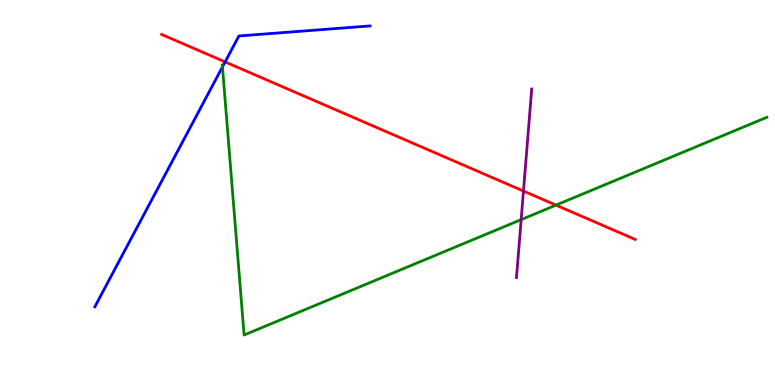[{'lines': ['blue', 'red'], 'intersections': [{'x': 2.9, 'y': 8.39}]}, {'lines': ['green', 'red'], 'intersections': [{'x': 7.17, 'y': 4.67}]}, {'lines': ['purple', 'red'], 'intersections': [{'x': 6.75, 'y': 5.04}]}, {'lines': ['blue', 'green'], 'intersections': [{'x': 2.87, 'y': 8.26}]}, {'lines': ['blue', 'purple'], 'intersections': []}, {'lines': ['green', 'purple'], 'intersections': [{'x': 6.72, 'y': 4.3}]}]